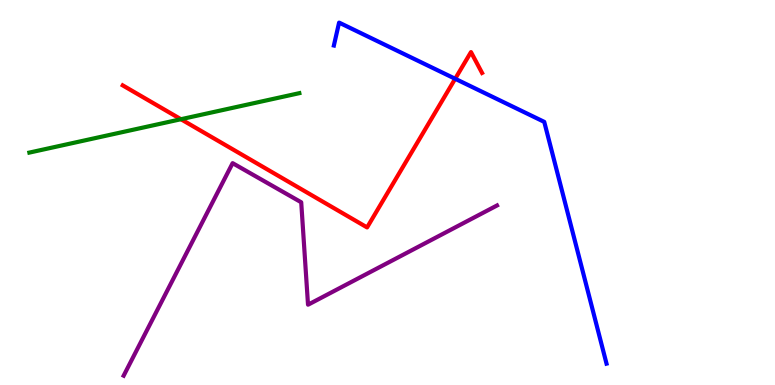[{'lines': ['blue', 'red'], 'intersections': [{'x': 5.87, 'y': 7.95}]}, {'lines': ['green', 'red'], 'intersections': [{'x': 2.33, 'y': 6.9}]}, {'lines': ['purple', 'red'], 'intersections': []}, {'lines': ['blue', 'green'], 'intersections': []}, {'lines': ['blue', 'purple'], 'intersections': []}, {'lines': ['green', 'purple'], 'intersections': []}]